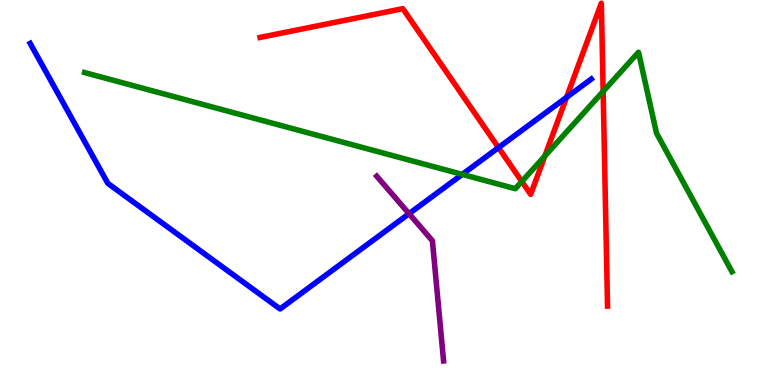[{'lines': ['blue', 'red'], 'intersections': [{'x': 6.43, 'y': 6.17}, {'x': 7.31, 'y': 7.47}]}, {'lines': ['green', 'red'], 'intersections': [{'x': 6.73, 'y': 5.29}, {'x': 7.03, 'y': 5.95}, {'x': 7.78, 'y': 7.63}]}, {'lines': ['purple', 'red'], 'intersections': []}, {'lines': ['blue', 'green'], 'intersections': [{'x': 5.96, 'y': 5.47}]}, {'lines': ['blue', 'purple'], 'intersections': [{'x': 5.28, 'y': 4.45}]}, {'lines': ['green', 'purple'], 'intersections': []}]